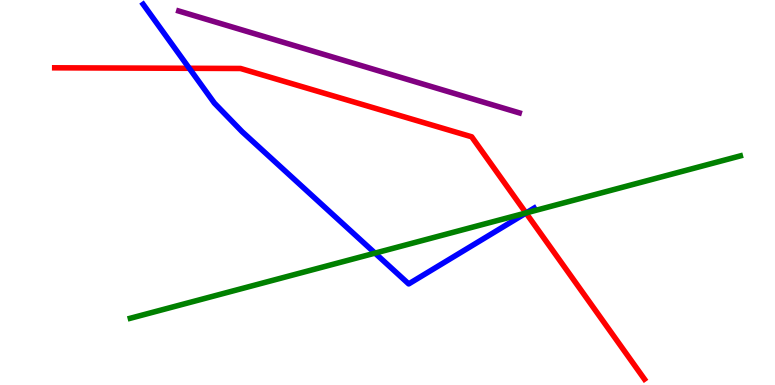[{'lines': ['blue', 'red'], 'intersections': [{'x': 2.44, 'y': 8.23}, {'x': 6.79, 'y': 4.47}]}, {'lines': ['green', 'red'], 'intersections': [{'x': 6.79, 'y': 4.47}]}, {'lines': ['purple', 'red'], 'intersections': []}, {'lines': ['blue', 'green'], 'intersections': [{'x': 4.84, 'y': 3.43}, {'x': 6.79, 'y': 4.47}]}, {'lines': ['blue', 'purple'], 'intersections': []}, {'lines': ['green', 'purple'], 'intersections': []}]